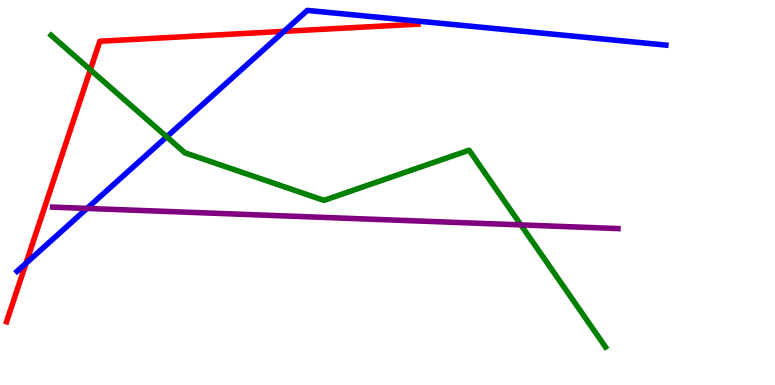[{'lines': ['blue', 'red'], 'intersections': [{'x': 0.335, 'y': 3.16}, {'x': 3.66, 'y': 9.19}]}, {'lines': ['green', 'red'], 'intersections': [{'x': 1.17, 'y': 8.19}]}, {'lines': ['purple', 'red'], 'intersections': []}, {'lines': ['blue', 'green'], 'intersections': [{'x': 2.15, 'y': 6.45}]}, {'lines': ['blue', 'purple'], 'intersections': [{'x': 1.12, 'y': 4.59}]}, {'lines': ['green', 'purple'], 'intersections': [{'x': 6.72, 'y': 4.16}]}]